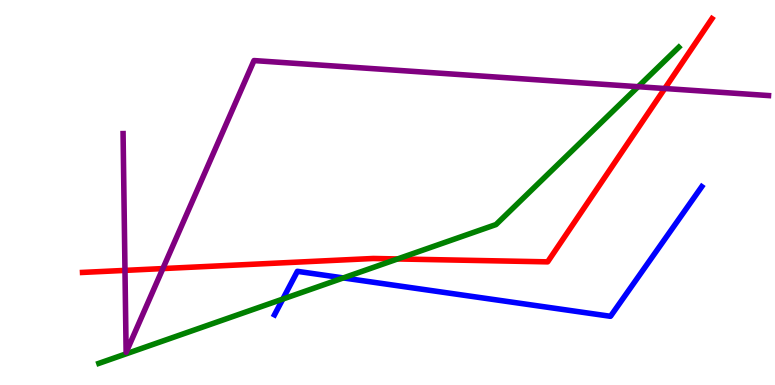[{'lines': ['blue', 'red'], 'intersections': []}, {'lines': ['green', 'red'], 'intersections': [{'x': 5.13, 'y': 3.27}]}, {'lines': ['purple', 'red'], 'intersections': [{'x': 1.61, 'y': 2.98}, {'x': 2.1, 'y': 3.02}, {'x': 8.58, 'y': 7.7}]}, {'lines': ['blue', 'green'], 'intersections': [{'x': 3.65, 'y': 2.23}, {'x': 4.43, 'y': 2.78}]}, {'lines': ['blue', 'purple'], 'intersections': []}, {'lines': ['green', 'purple'], 'intersections': [{'x': 8.23, 'y': 7.75}]}]